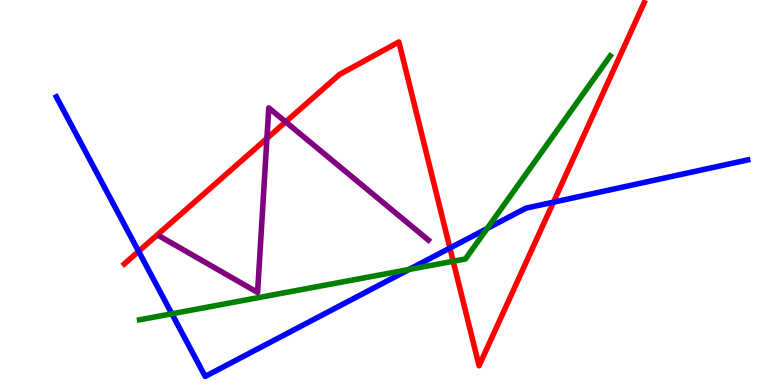[{'lines': ['blue', 'red'], 'intersections': [{'x': 1.79, 'y': 3.47}, {'x': 5.81, 'y': 3.56}, {'x': 7.14, 'y': 4.75}]}, {'lines': ['green', 'red'], 'intersections': [{'x': 5.85, 'y': 3.21}]}, {'lines': ['purple', 'red'], 'intersections': [{'x': 3.44, 'y': 6.41}, {'x': 3.69, 'y': 6.83}]}, {'lines': ['blue', 'green'], 'intersections': [{'x': 2.22, 'y': 1.85}, {'x': 5.28, 'y': 3.0}, {'x': 6.29, 'y': 4.06}]}, {'lines': ['blue', 'purple'], 'intersections': []}, {'lines': ['green', 'purple'], 'intersections': []}]